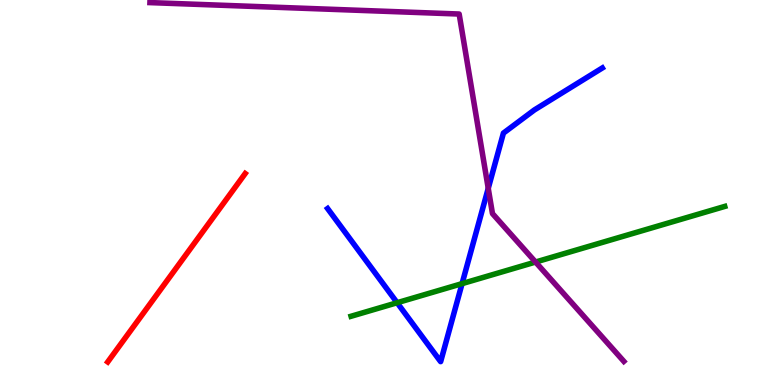[{'lines': ['blue', 'red'], 'intersections': []}, {'lines': ['green', 'red'], 'intersections': []}, {'lines': ['purple', 'red'], 'intersections': []}, {'lines': ['blue', 'green'], 'intersections': [{'x': 5.12, 'y': 2.14}, {'x': 5.96, 'y': 2.63}]}, {'lines': ['blue', 'purple'], 'intersections': [{'x': 6.3, 'y': 5.11}]}, {'lines': ['green', 'purple'], 'intersections': [{'x': 6.91, 'y': 3.19}]}]